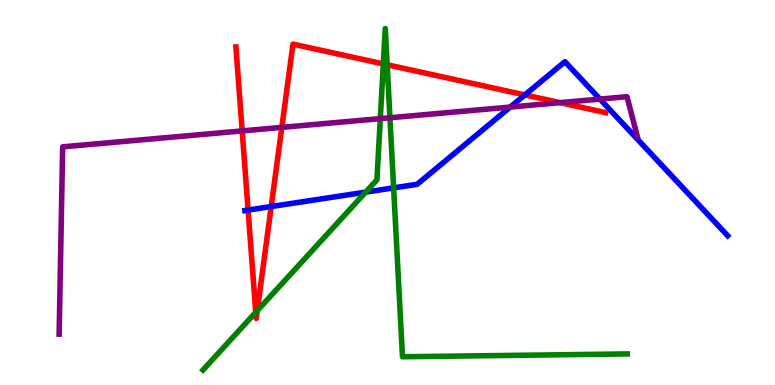[{'lines': ['blue', 'red'], 'intersections': [{'x': 3.2, 'y': 4.54}, {'x': 3.5, 'y': 4.64}, {'x': 6.77, 'y': 7.53}]}, {'lines': ['green', 'red'], 'intersections': [{'x': 3.3, 'y': 1.89}, {'x': 3.32, 'y': 1.93}, {'x': 4.95, 'y': 8.34}, {'x': 5.0, 'y': 8.32}]}, {'lines': ['purple', 'red'], 'intersections': [{'x': 3.12, 'y': 6.6}, {'x': 3.64, 'y': 6.69}, {'x': 7.23, 'y': 7.33}]}, {'lines': ['blue', 'green'], 'intersections': [{'x': 4.72, 'y': 5.01}, {'x': 5.08, 'y': 5.12}]}, {'lines': ['blue', 'purple'], 'intersections': [{'x': 6.58, 'y': 7.22}, {'x': 7.74, 'y': 7.43}]}, {'lines': ['green', 'purple'], 'intersections': [{'x': 4.91, 'y': 6.92}, {'x': 5.03, 'y': 6.94}]}]